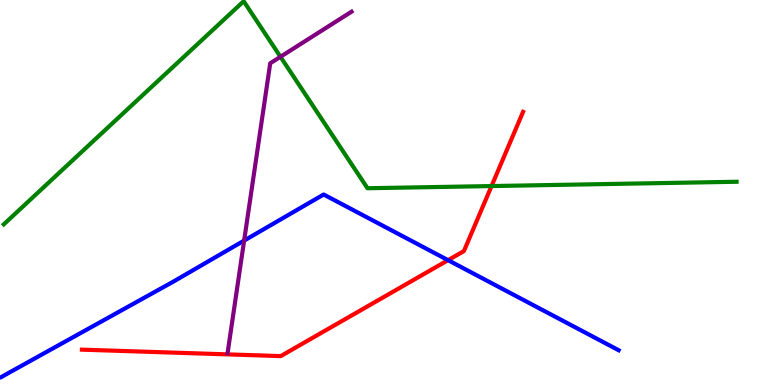[{'lines': ['blue', 'red'], 'intersections': [{'x': 5.78, 'y': 3.24}]}, {'lines': ['green', 'red'], 'intersections': [{'x': 6.34, 'y': 5.17}]}, {'lines': ['purple', 'red'], 'intersections': []}, {'lines': ['blue', 'green'], 'intersections': []}, {'lines': ['blue', 'purple'], 'intersections': [{'x': 3.15, 'y': 3.75}]}, {'lines': ['green', 'purple'], 'intersections': [{'x': 3.62, 'y': 8.53}]}]